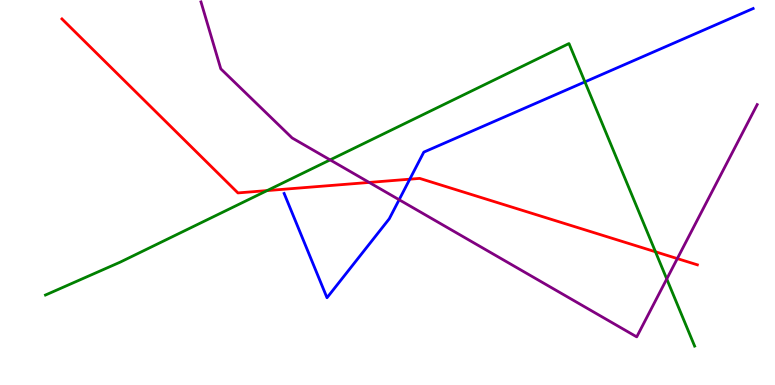[{'lines': ['blue', 'red'], 'intersections': [{'x': 5.29, 'y': 5.35}]}, {'lines': ['green', 'red'], 'intersections': [{'x': 3.45, 'y': 5.05}, {'x': 8.46, 'y': 3.46}]}, {'lines': ['purple', 'red'], 'intersections': [{'x': 4.76, 'y': 5.26}, {'x': 8.74, 'y': 3.28}]}, {'lines': ['blue', 'green'], 'intersections': [{'x': 7.55, 'y': 7.87}]}, {'lines': ['blue', 'purple'], 'intersections': [{'x': 5.15, 'y': 4.81}]}, {'lines': ['green', 'purple'], 'intersections': [{'x': 4.26, 'y': 5.85}, {'x': 8.6, 'y': 2.75}]}]